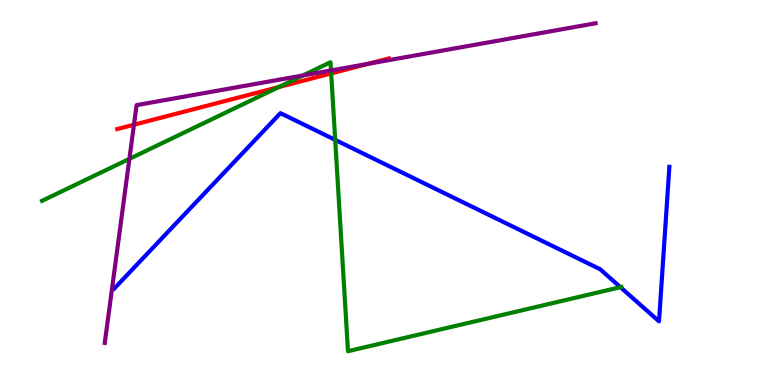[{'lines': ['blue', 'red'], 'intersections': []}, {'lines': ['green', 'red'], 'intersections': [{'x': 3.6, 'y': 7.74}, {'x': 4.27, 'y': 8.09}]}, {'lines': ['purple', 'red'], 'intersections': [{'x': 1.73, 'y': 6.76}, {'x': 4.75, 'y': 8.34}]}, {'lines': ['blue', 'green'], 'intersections': [{'x': 4.33, 'y': 6.37}, {'x': 8.01, 'y': 2.54}]}, {'lines': ['blue', 'purple'], 'intersections': []}, {'lines': ['green', 'purple'], 'intersections': [{'x': 1.67, 'y': 5.87}, {'x': 3.91, 'y': 8.04}, {'x': 4.27, 'y': 8.17}]}]